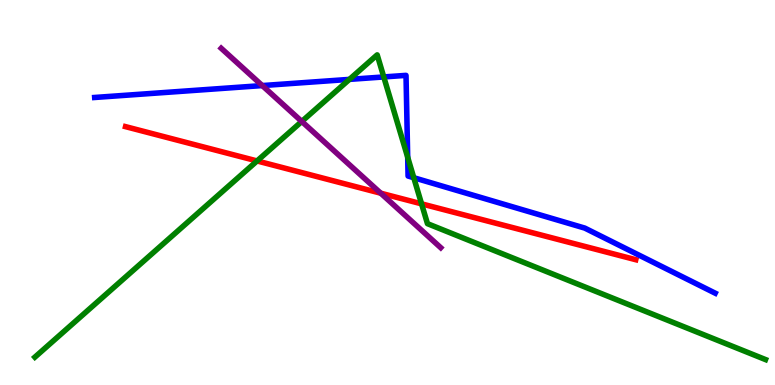[{'lines': ['blue', 'red'], 'intersections': []}, {'lines': ['green', 'red'], 'intersections': [{'x': 3.32, 'y': 5.82}, {'x': 5.44, 'y': 4.71}]}, {'lines': ['purple', 'red'], 'intersections': [{'x': 4.91, 'y': 4.98}]}, {'lines': ['blue', 'green'], 'intersections': [{'x': 4.51, 'y': 7.94}, {'x': 4.95, 'y': 8.0}, {'x': 5.26, 'y': 5.92}, {'x': 5.34, 'y': 5.38}]}, {'lines': ['blue', 'purple'], 'intersections': [{'x': 3.38, 'y': 7.78}]}, {'lines': ['green', 'purple'], 'intersections': [{'x': 3.89, 'y': 6.85}]}]